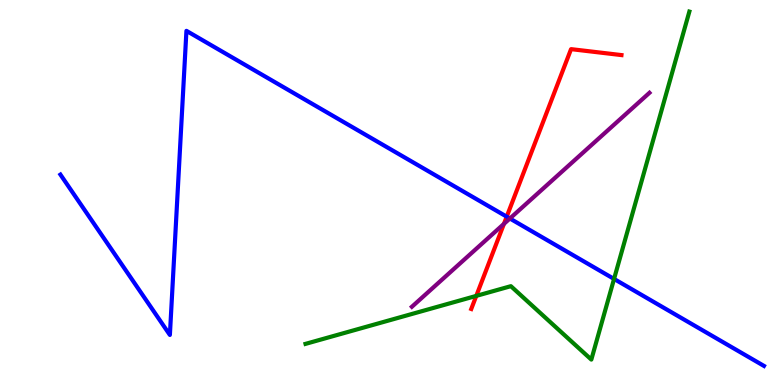[{'lines': ['blue', 'red'], 'intersections': [{'x': 6.54, 'y': 4.37}]}, {'lines': ['green', 'red'], 'intersections': [{'x': 6.15, 'y': 2.31}]}, {'lines': ['purple', 'red'], 'intersections': [{'x': 6.5, 'y': 4.19}]}, {'lines': ['blue', 'green'], 'intersections': [{'x': 7.92, 'y': 2.75}]}, {'lines': ['blue', 'purple'], 'intersections': [{'x': 6.58, 'y': 4.32}]}, {'lines': ['green', 'purple'], 'intersections': []}]